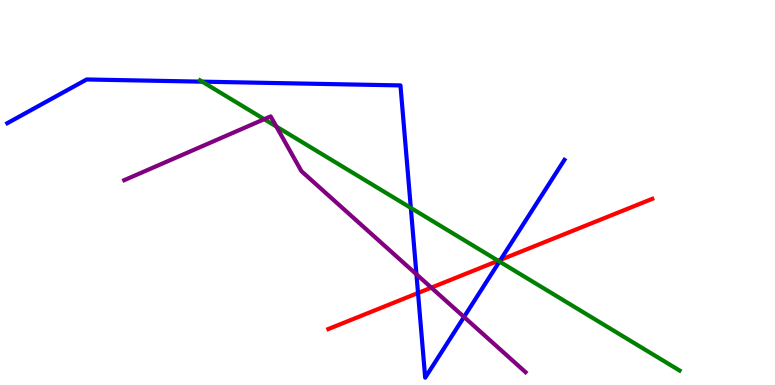[{'lines': ['blue', 'red'], 'intersections': [{'x': 5.39, 'y': 2.39}, {'x': 6.46, 'y': 3.25}]}, {'lines': ['green', 'red'], 'intersections': [{'x': 6.43, 'y': 3.23}]}, {'lines': ['purple', 'red'], 'intersections': [{'x': 5.57, 'y': 2.53}]}, {'lines': ['blue', 'green'], 'intersections': [{'x': 2.61, 'y': 7.88}, {'x': 5.3, 'y': 4.6}, {'x': 6.44, 'y': 3.21}]}, {'lines': ['blue', 'purple'], 'intersections': [{'x': 5.37, 'y': 2.87}, {'x': 5.99, 'y': 1.77}]}, {'lines': ['green', 'purple'], 'intersections': [{'x': 3.41, 'y': 6.9}, {'x': 3.57, 'y': 6.71}]}]